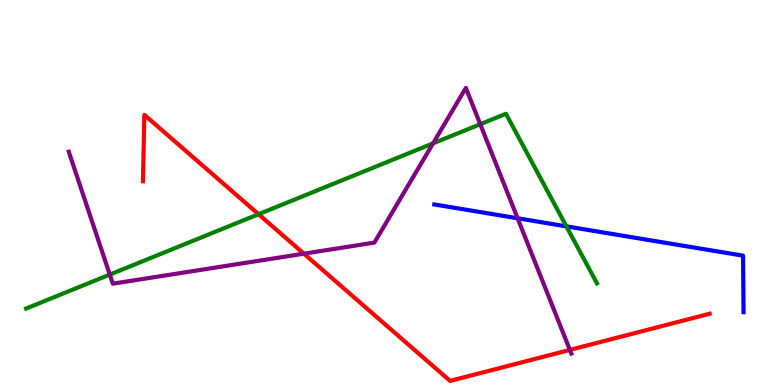[{'lines': ['blue', 'red'], 'intersections': []}, {'lines': ['green', 'red'], 'intersections': [{'x': 3.34, 'y': 4.44}]}, {'lines': ['purple', 'red'], 'intersections': [{'x': 3.92, 'y': 3.41}, {'x': 7.35, 'y': 0.912}]}, {'lines': ['blue', 'green'], 'intersections': [{'x': 7.31, 'y': 4.12}]}, {'lines': ['blue', 'purple'], 'intersections': [{'x': 6.68, 'y': 4.33}]}, {'lines': ['green', 'purple'], 'intersections': [{'x': 1.42, 'y': 2.87}, {'x': 5.59, 'y': 6.28}, {'x': 6.2, 'y': 6.77}]}]